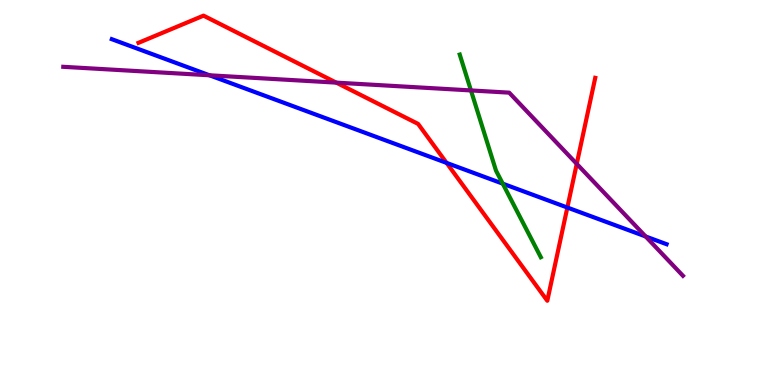[{'lines': ['blue', 'red'], 'intersections': [{'x': 5.76, 'y': 5.77}, {'x': 7.32, 'y': 4.61}]}, {'lines': ['green', 'red'], 'intersections': []}, {'lines': ['purple', 'red'], 'intersections': [{'x': 4.34, 'y': 7.85}, {'x': 7.44, 'y': 5.74}]}, {'lines': ['blue', 'green'], 'intersections': [{'x': 6.49, 'y': 5.23}]}, {'lines': ['blue', 'purple'], 'intersections': [{'x': 2.7, 'y': 8.04}, {'x': 8.33, 'y': 3.86}]}, {'lines': ['green', 'purple'], 'intersections': [{'x': 6.08, 'y': 7.65}]}]